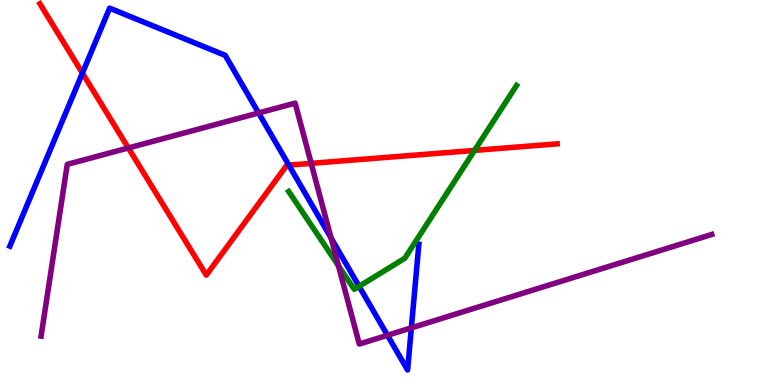[{'lines': ['blue', 'red'], 'intersections': [{'x': 1.06, 'y': 8.1}, {'x': 3.73, 'y': 5.71}]}, {'lines': ['green', 'red'], 'intersections': [{'x': 6.12, 'y': 6.09}]}, {'lines': ['purple', 'red'], 'intersections': [{'x': 1.66, 'y': 6.16}, {'x': 4.02, 'y': 5.76}]}, {'lines': ['blue', 'green'], 'intersections': [{'x': 4.63, 'y': 2.56}]}, {'lines': ['blue', 'purple'], 'intersections': [{'x': 3.34, 'y': 7.07}, {'x': 4.27, 'y': 3.82}, {'x': 5.0, 'y': 1.29}, {'x': 5.31, 'y': 1.48}]}, {'lines': ['green', 'purple'], 'intersections': [{'x': 4.37, 'y': 3.1}]}]